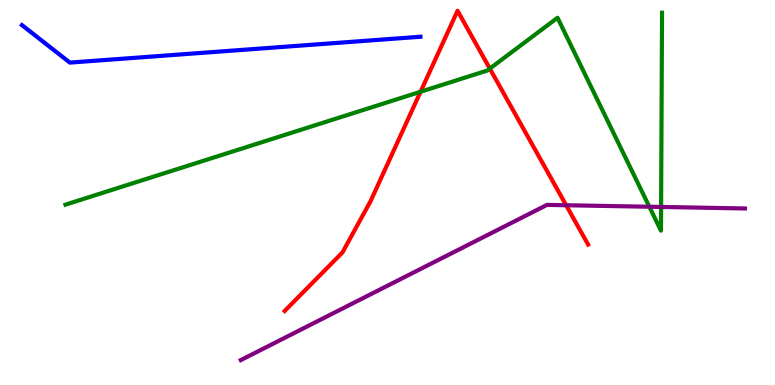[{'lines': ['blue', 'red'], 'intersections': []}, {'lines': ['green', 'red'], 'intersections': [{'x': 5.43, 'y': 7.62}, {'x': 6.32, 'y': 8.22}]}, {'lines': ['purple', 'red'], 'intersections': [{'x': 7.31, 'y': 4.67}]}, {'lines': ['blue', 'green'], 'intersections': []}, {'lines': ['blue', 'purple'], 'intersections': []}, {'lines': ['green', 'purple'], 'intersections': [{'x': 8.38, 'y': 4.63}, {'x': 8.53, 'y': 4.62}]}]